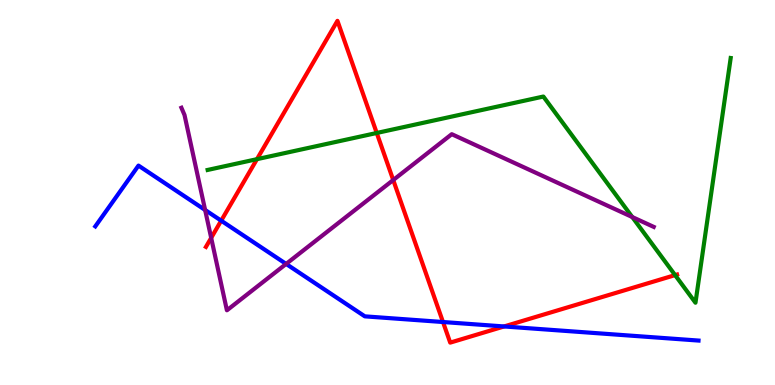[{'lines': ['blue', 'red'], 'intersections': [{'x': 2.85, 'y': 4.27}, {'x': 5.72, 'y': 1.64}, {'x': 6.5, 'y': 1.52}]}, {'lines': ['green', 'red'], 'intersections': [{'x': 3.32, 'y': 5.87}, {'x': 4.86, 'y': 6.55}, {'x': 8.71, 'y': 2.85}]}, {'lines': ['purple', 'red'], 'intersections': [{'x': 2.72, 'y': 3.82}, {'x': 5.07, 'y': 5.32}]}, {'lines': ['blue', 'green'], 'intersections': []}, {'lines': ['blue', 'purple'], 'intersections': [{'x': 2.65, 'y': 4.55}, {'x': 3.69, 'y': 3.14}]}, {'lines': ['green', 'purple'], 'intersections': [{'x': 8.16, 'y': 4.36}]}]